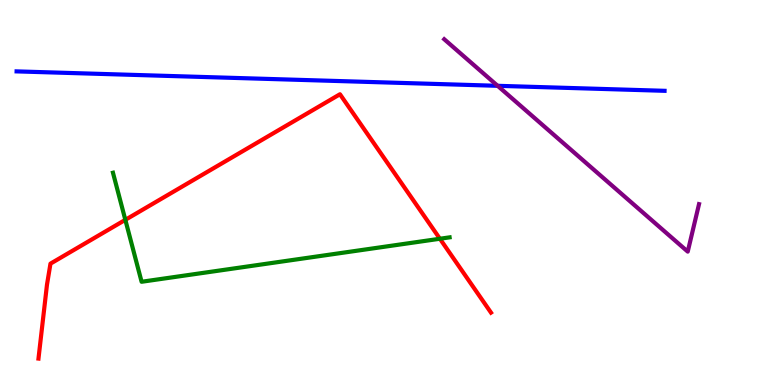[{'lines': ['blue', 'red'], 'intersections': []}, {'lines': ['green', 'red'], 'intersections': [{'x': 1.62, 'y': 4.29}, {'x': 5.68, 'y': 3.8}]}, {'lines': ['purple', 'red'], 'intersections': []}, {'lines': ['blue', 'green'], 'intersections': []}, {'lines': ['blue', 'purple'], 'intersections': [{'x': 6.42, 'y': 7.77}]}, {'lines': ['green', 'purple'], 'intersections': []}]